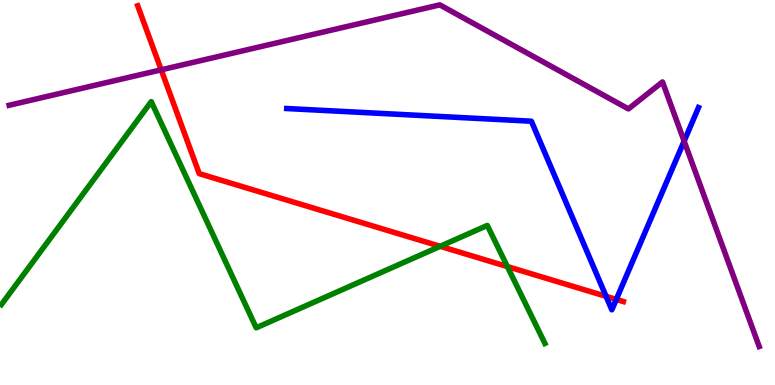[{'lines': ['blue', 'red'], 'intersections': [{'x': 7.82, 'y': 2.3}, {'x': 7.95, 'y': 2.22}]}, {'lines': ['green', 'red'], 'intersections': [{'x': 5.68, 'y': 3.6}, {'x': 6.55, 'y': 3.08}]}, {'lines': ['purple', 'red'], 'intersections': [{'x': 2.08, 'y': 8.19}]}, {'lines': ['blue', 'green'], 'intersections': []}, {'lines': ['blue', 'purple'], 'intersections': [{'x': 8.83, 'y': 6.33}]}, {'lines': ['green', 'purple'], 'intersections': []}]